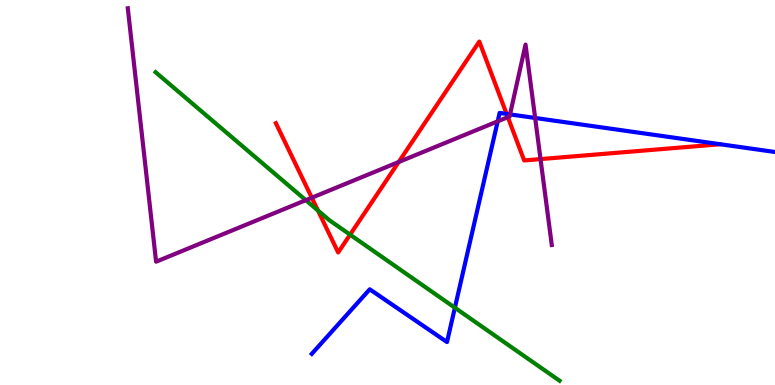[{'lines': ['blue', 'red'], 'intersections': [{'x': 6.54, 'y': 7.04}]}, {'lines': ['green', 'red'], 'intersections': [{'x': 4.1, 'y': 4.53}, {'x': 4.52, 'y': 3.91}]}, {'lines': ['purple', 'red'], 'intersections': [{'x': 4.02, 'y': 4.86}, {'x': 5.14, 'y': 5.79}, {'x': 6.55, 'y': 6.96}, {'x': 6.97, 'y': 5.87}]}, {'lines': ['blue', 'green'], 'intersections': [{'x': 5.87, 'y': 2.01}]}, {'lines': ['blue', 'purple'], 'intersections': [{'x': 6.42, 'y': 6.85}, {'x': 6.58, 'y': 7.03}, {'x': 6.91, 'y': 6.94}]}, {'lines': ['green', 'purple'], 'intersections': [{'x': 3.95, 'y': 4.8}]}]